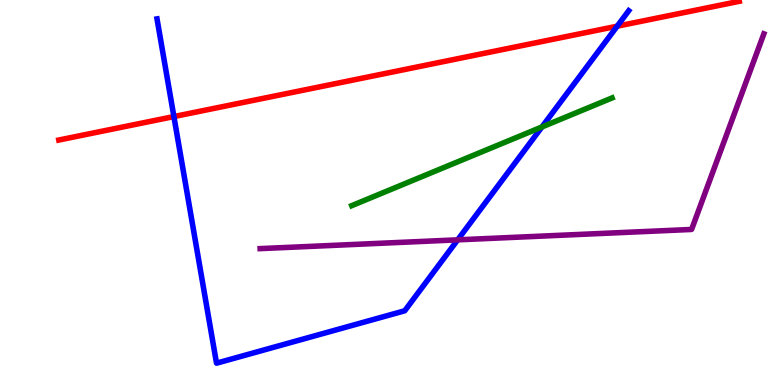[{'lines': ['blue', 'red'], 'intersections': [{'x': 2.24, 'y': 6.97}, {'x': 7.96, 'y': 9.32}]}, {'lines': ['green', 'red'], 'intersections': []}, {'lines': ['purple', 'red'], 'intersections': []}, {'lines': ['blue', 'green'], 'intersections': [{'x': 6.99, 'y': 6.7}]}, {'lines': ['blue', 'purple'], 'intersections': [{'x': 5.91, 'y': 3.77}]}, {'lines': ['green', 'purple'], 'intersections': []}]